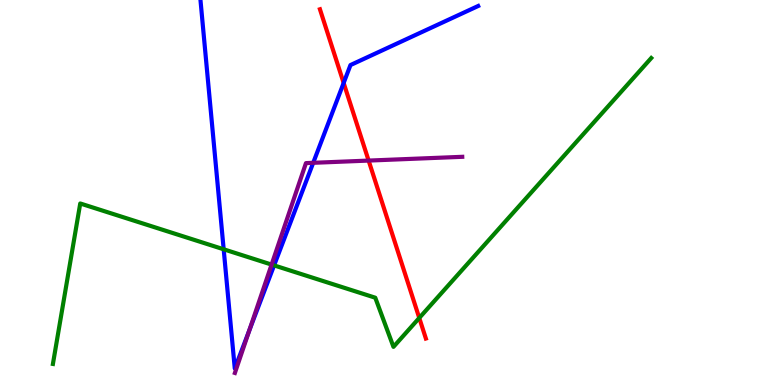[{'lines': ['blue', 'red'], 'intersections': [{'x': 4.43, 'y': 7.85}]}, {'lines': ['green', 'red'], 'intersections': [{'x': 5.41, 'y': 1.74}]}, {'lines': ['purple', 'red'], 'intersections': [{'x': 4.76, 'y': 5.83}]}, {'lines': ['blue', 'green'], 'intersections': [{'x': 2.89, 'y': 3.52}, {'x': 3.54, 'y': 3.11}]}, {'lines': ['blue', 'purple'], 'intersections': [{'x': 3.22, 'y': 1.41}, {'x': 4.04, 'y': 5.77}]}, {'lines': ['green', 'purple'], 'intersections': [{'x': 3.5, 'y': 3.13}]}]